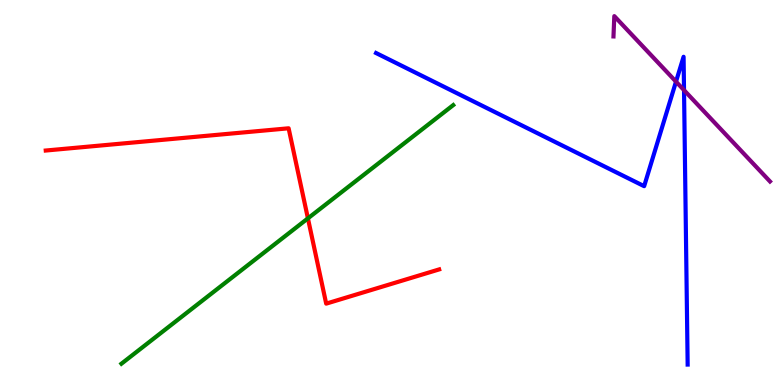[{'lines': ['blue', 'red'], 'intersections': []}, {'lines': ['green', 'red'], 'intersections': [{'x': 3.97, 'y': 4.33}]}, {'lines': ['purple', 'red'], 'intersections': []}, {'lines': ['blue', 'green'], 'intersections': []}, {'lines': ['blue', 'purple'], 'intersections': [{'x': 8.72, 'y': 7.88}, {'x': 8.83, 'y': 7.66}]}, {'lines': ['green', 'purple'], 'intersections': []}]